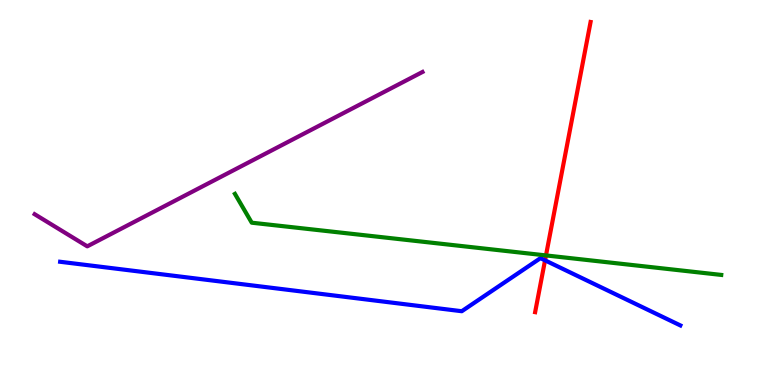[{'lines': ['blue', 'red'], 'intersections': [{'x': 7.03, 'y': 3.24}]}, {'lines': ['green', 'red'], 'intersections': [{'x': 7.04, 'y': 3.37}]}, {'lines': ['purple', 'red'], 'intersections': []}, {'lines': ['blue', 'green'], 'intersections': []}, {'lines': ['blue', 'purple'], 'intersections': []}, {'lines': ['green', 'purple'], 'intersections': []}]